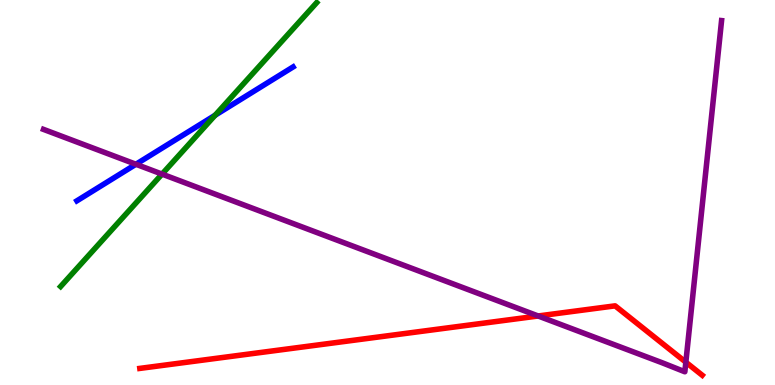[{'lines': ['blue', 'red'], 'intersections': []}, {'lines': ['green', 'red'], 'intersections': []}, {'lines': ['purple', 'red'], 'intersections': [{'x': 6.94, 'y': 1.79}, {'x': 8.85, 'y': 0.593}]}, {'lines': ['blue', 'green'], 'intersections': [{'x': 2.78, 'y': 7.01}]}, {'lines': ['blue', 'purple'], 'intersections': [{'x': 1.75, 'y': 5.73}]}, {'lines': ['green', 'purple'], 'intersections': [{'x': 2.09, 'y': 5.48}]}]